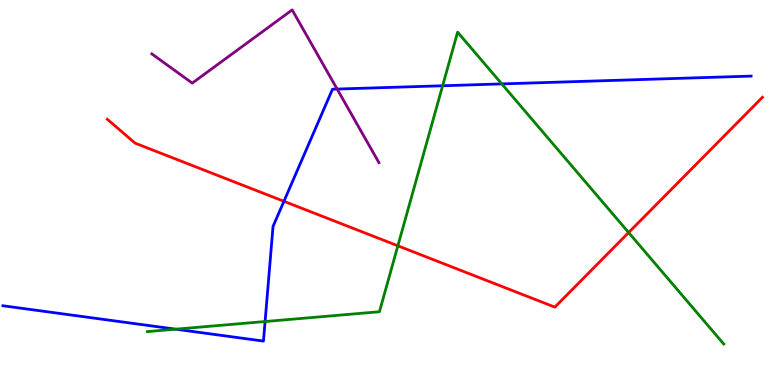[{'lines': ['blue', 'red'], 'intersections': [{'x': 3.66, 'y': 4.77}]}, {'lines': ['green', 'red'], 'intersections': [{'x': 5.13, 'y': 3.62}, {'x': 8.11, 'y': 3.96}]}, {'lines': ['purple', 'red'], 'intersections': []}, {'lines': ['blue', 'green'], 'intersections': [{'x': 2.27, 'y': 1.45}, {'x': 3.42, 'y': 1.65}, {'x': 5.71, 'y': 7.77}, {'x': 6.47, 'y': 7.82}]}, {'lines': ['blue', 'purple'], 'intersections': [{'x': 4.35, 'y': 7.69}]}, {'lines': ['green', 'purple'], 'intersections': []}]